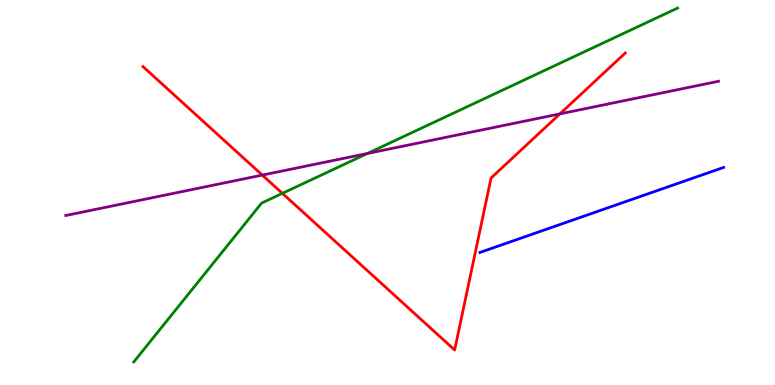[{'lines': ['blue', 'red'], 'intersections': []}, {'lines': ['green', 'red'], 'intersections': [{'x': 3.64, 'y': 4.98}]}, {'lines': ['purple', 'red'], 'intersections': [{'x': 3.38, 'y': 5.45}, {'x': 7.22, 'y': 7.04}]}, {'lines': ['blue', 'green'], 'intersections': []}, {'lines': ['blue', 'purple'], 'intersections': []}, {'lines': ['green', 'purple'], 'intersections': [{'x': 4.74, 'y': 6.01}]}]